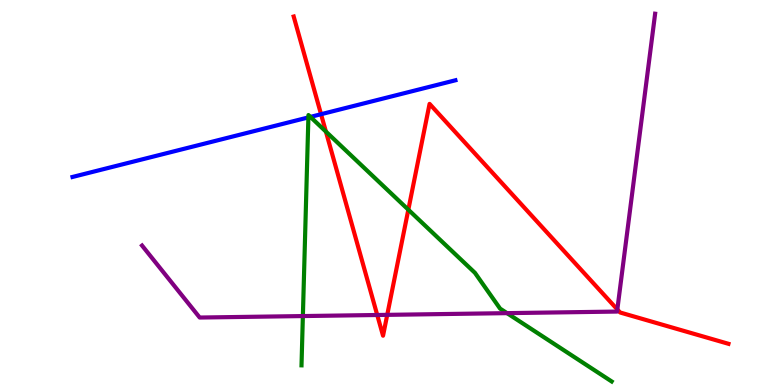[{'lines': ['blue', 'red'], 'intersections': [{'x': 4.14, 'y': 7.03}]}, {'lines': ['green', 'red'], 'intersections': [{'x': 4.21, 'y': 6.58}, {'x': 5.27, 'y': 4.55}]}, {'lines': ['purple', 'red'], 'intersections': [{'x': 4.87, 'y': 1.82}, {'x': 5.0, 'y': 1.82}, {'x': 7.97, 'y': 1.96}]}, {'lines': ['blue', 'green'], 'intersections': [{'x': 3.98, 'y': 6.95}, {'x': 4.01, 'y': 6.96}]}, {'lines': ['blue', 'purple'], 'intersections': []}, {'lines': ['green', 'purple'], 'intersections': [{'x': 3.91, 'y': 1.79}, {'x': 6.54, 'y': 1.87}]}]